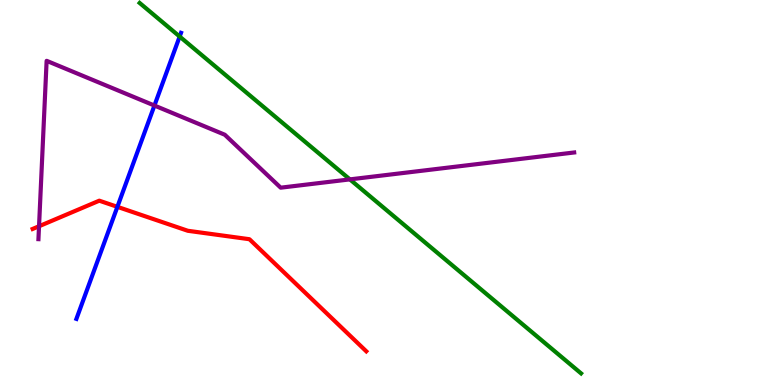[{'lines': ['blue', 'red'], 'intersections': [{'x': 1.51, 'y': 4.63}]}, {'lines': ['green', 'red'], 'intersections': []}, {'lines': ['purple', 'red'], 'intersections': [{'x': 0.504, 'y': 4.12}]}, {'lines': ['blue', 'green'], 'intersections': [{'x': 2.32, 'y': 9.05}]}, {'lines': ['blue', 'purple'], 'intersections': [{'x': 1.99, 'y': 7.26}]}, {'lines': ['green', 'purple'], 'intersections': [{'x': 4.51, 'y': 5.34}]}]